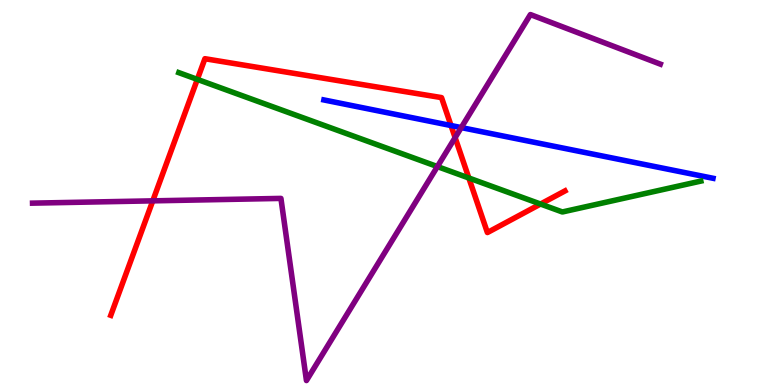[{'lines': ['blue', 'red'], 'intersections': [{'x': 5.82, 'y': 6.74}]}, {'lines': ['green', 'red'], 'intersections': [{'x': 2.55, 'y': 7.94}, {'x': 6.05, 'y': 5.38}, {'x': 6.97, 'y': 4.7}]}, {'lines': ['purple', 'red'], 'intersections': [{'x': 1.97, 'y': 4.78}, {'x': 5.87, 'y': 6.43}]}, {'lines': ['blue', 'green'], 'intersections': []}, {'lines': ['blue', 'purple'], 'intersections': [{'x': 5.95, 'y': 6.69}]}, {'lines': ['green', 'purple'], 'intersections': [{'x': 5.64, 'y': 5.67}]}]